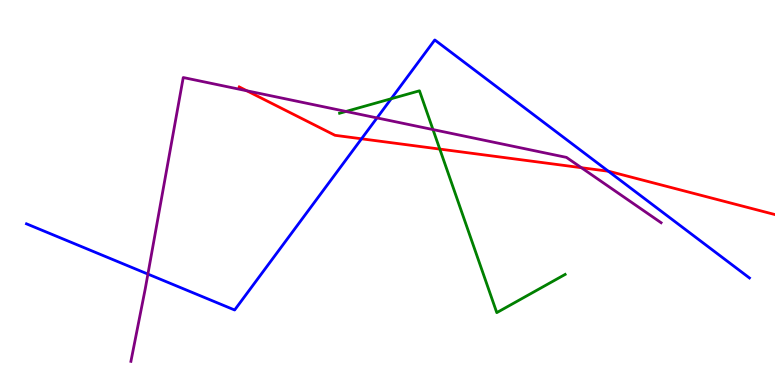[{'lines': ['blue', 'red'], 'intersections': [{'x': 4.66, 'y': 6.39}, {'x': 7.85, 'y': 5.55}]}, {'lines': ['green', 'red'], 'intersections': [{'x': 5.67, 'y': 6.13}]}, {'lines': ['purple', 'red'], 'intersections': [{'x': 3.19, 'y': 7.64}, {'x': 7.5, 'y': 5.64}]}, {'lines': ['blue', 'green'], 'intersections': [{'x': 5.05, 'y': 7.44}]}, {'lines': ['blue', 'purple'], 'intersections': [{'x': 1.91, 'y': 2.88}, {'x': 4.86, 'y': 6.94}]}, {'lines': ['green', 'purple'], 'intersections': [{'x': 4.46, 'y': 7.11}, {'x': 5.59, 'y': 6.63}]}]